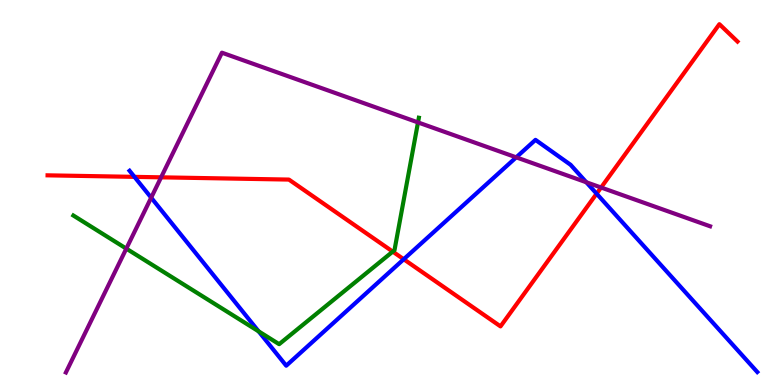[{'lines': ['blue', 'red'], 'intersections': [{'x': 1.73, 'y': 5.41}, {'x': 5.21, 'y': 3.27}, {'x': 7.7, 'y': 4.97}]}, {'lines': ['green', 'red'], 'intersections': [{'x': 5.07, 'y': 3.46}]}, {'lines': ['purple', 'red'], 'intersections': [{'x': 2.08, 'y': 5.39}, {'x': 7.76, 'y': 5.13}]}, {'lines': ['blue', 'green'], 'intersections': [{'x': 3.34, 'y': 1.39}]}, {'lines': ['blue', 'purple'], 'intersections': [{'x': 1.95, 'y': 4.87}, {'x': 6.66, 'y': 5.91}, {'x': 7.57, 'y': 5.27}]}, {'lines': ['green', 'purple'], 'intersections': [{'x': 1.63, 'y': 3.54}, {'x': 5.39, 'y': 6.82}]}]